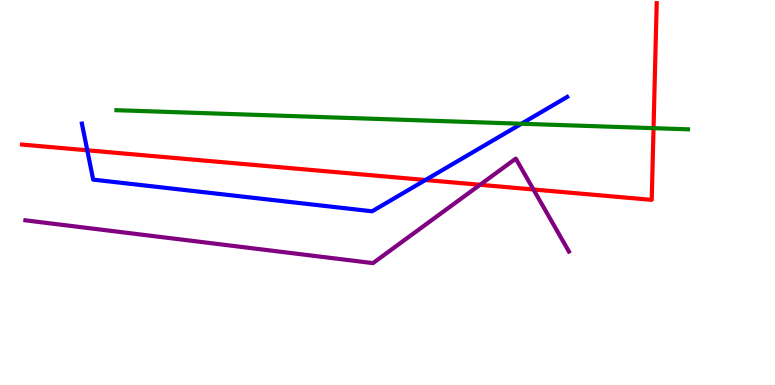[{'lines': ['blue', 'red'], 'intersections': [{'x': 1.13, 'y': 6.1}, {'x': 5.49, 'y': 5.32}]}, {'lines': ['green', 'red'], 'intersections': [{'x': 8.43, 'y': 6.67}]}, {'lines': ['purple', 'red'], 'intersections': [{'x': 6.19, 'y': 5.2}, {'x': 6.88, 'y': 5.08}]}, {'lines': ['blue', 'green'], 'intersections': [{'x': 6.73, 'y': 6.79}]}, {'lines': ['blue', 'purple'], 'intersections': []}, {'lines': ['green', 'purple'], 'intersections': []}]